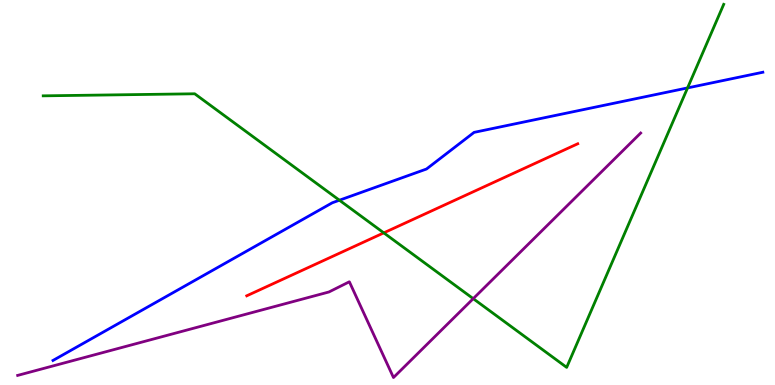[{'lines': ['blue', 'red'], 'intersections': []}, {'lines': ['green', 'red'], 'intersections': [{'x': 4.95, 'y': 3.95}]}, {'lines': ['purple', 'red'], 'intersections': []}, {'lines': ['blue', 'green'], 'intersections': [{'x': 4.38, 'y': 4.8}, {'x': 8.87, 'y': 7.72}]}, {'lines': ['blue', 'purple'], 'intersections': []}, {'lines': ['green', 'purple'], 'intersections': [{'x': 6.11, 'y': 2.24}]}]